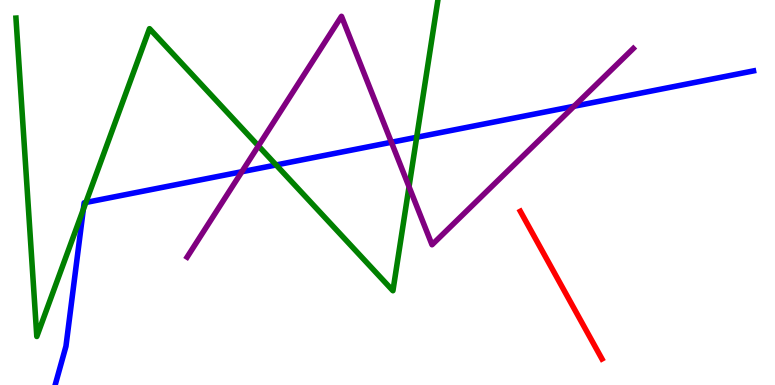[{'lines': ['blue', 'red'], 'intersections': []}, {'lines': ['green', 'red'], 'intersections': []}, {'lines': ['purple', 'red'], 'intersections': []}, {'lines': ['blue', 'green'], 'intersections': [{'x': 1.07, 'y': 4.56}, {'x': 1.11, 'y': 4.74}, {'x': 3.56, 'y': 5.72}, {'x': 5.38, 'y': 6.43}]}, {'lines': ['blue', 'purple'], 'intersections': [{'x': 3.12, 'y': 5.54}, {'x': 5.05, 'y': 6.31}, {'x': 7.41, 'y': 7.24}]}, {'lines': ['green', 'purple'], 'intersections': [{'x': 3.33, 'y': 6.21}, {'x': 5.28, 'y': 5.15}]}]